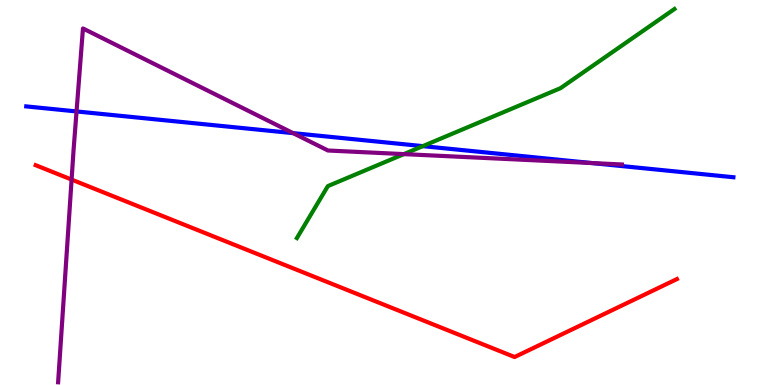[{'lines': ['blue', 'red'], 'intersections': []}, {'lines': ['green', 'red'], 'intersections': []}, {'lines': ['purple', 'red'], 'intersections': [{'x': 0.924, 'y': 5.34}]}, {'lines': ['blue', 'green'], 'intersections': [{'x': 5.46, 'y': 6.2}]}, {'lines': ['blue', 'purple'], 'intersections': [{'x': 0.988, 'y': 7.11}, {'x': 3.78, 'y': 6.54}, {'x': 7.64, 'y': 5.76}]}, {'lines': ['green', 'purple'], 'intersections': [{'x': 5.21, 'y': 6.0}]}]